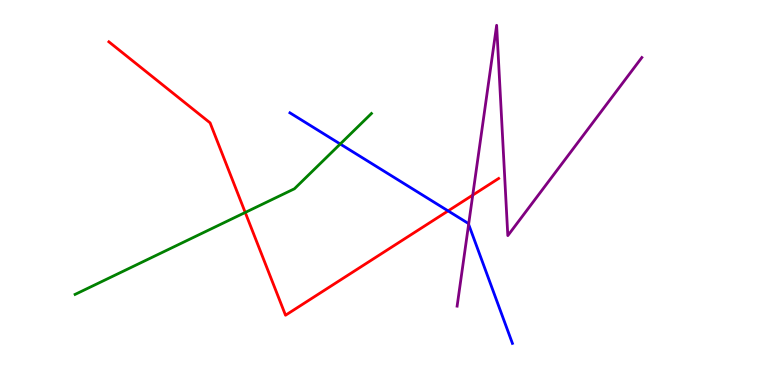[{'lines': ['blue', 'red'], 'intersections': [{'x': 5.78, 'y': 4.52}]}, {'lines': ['green', 'red'], 'intersections': [{'x': 3.16, 'y': 4.48}]}, {'lines': ['purple', 'red'], 'intersections': [{'x': 6.1, 'y': 4.93}]}, {'lines': ['blue', 'green'], 'intersections': [{'x': 4.39, 'y': 6.26}]}, {'lines': ['blue', 'purple'], 'intersections': [{'x': 6.05, 'y': 4.17}]}, {'lines': ['green', 'purple'], 'intersections': []}]